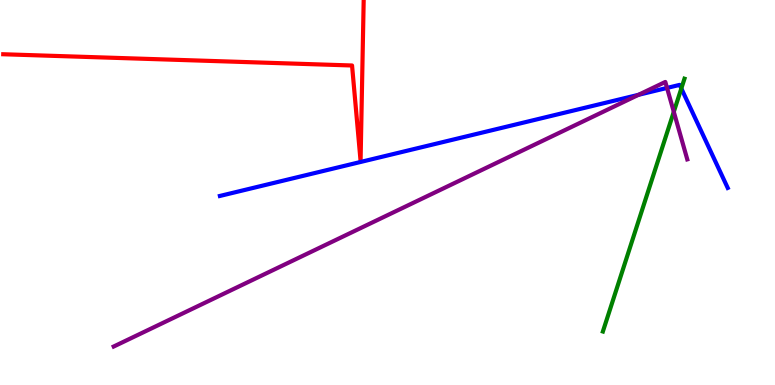[{'lines': ['blue', 'red'], 'intersections': []}, {'lines': ['green', 'red'], 'intersections': []}, {'lines': ['purple', 'red'], 'intersections': []}, {'lines': ['blue', 'green'], 'intersections': [{'x': 8.79, 'y': 7.7}]}, {'lines': ['blue', 'purple'], 'intersections': [{'x': 8.24, 'y': 7.54}, {'x': 8.61, 'y': 7.72}]}, {'lines': ['green', 'purple'], 'intersections': [{'x': 8.69, 'y': 7.1}]}]